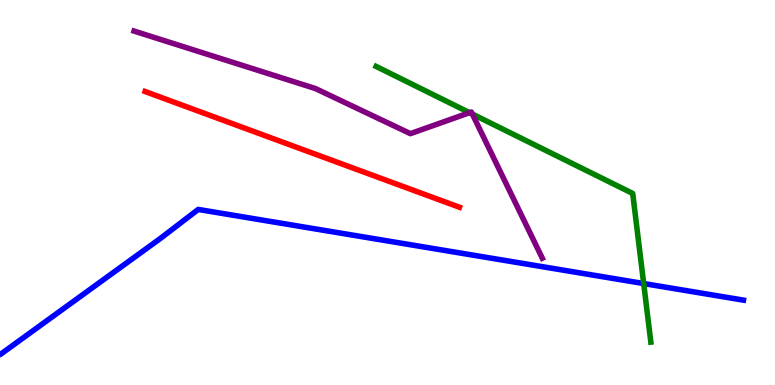[{'lines': ['blue', 'red'], 'intersections': []}, {'lines': ['green', 'red'], 'intersections': []}, {'lines': ['purple', 'red'], 'intersections': []}, {'lines': ['blue', 'green'], 'intersections': [{'x': 8.31, 'y': 2.64}]}, {'lines': ['blue', 'purple'], 'intersections': []}, {'lines': ['green', 'purple'], 'intersections': [{'x': 6.06, 'y': 7.07}, {'x': 6.09, 'y': 7.04}]}]